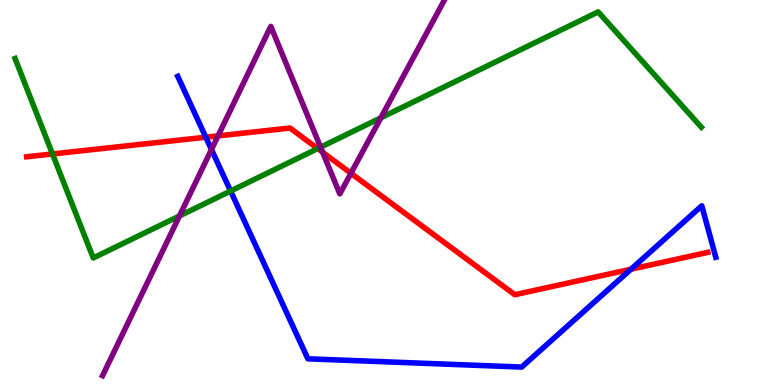[{'lines': ['blue', 'red'], 'intersections': [{'x': 2.66, 'y': 6.44}, {'x': 8.14, 'y': 3.01}]}, {'lines': ['green', 'red'], 'intersections': [{'x': 0.677, 'y': 6.0}, {'x': 4.1, 'y': 6.14}]}, {'lines': ['purple', 'red'], 'intersections': [{'x': 2.81, 'y': 6.47}, {'x': 4.16, 'y': 6.04}, {'x': 4.53, 'y': 5.5}]}, {'lines': ['blue', 'green'], 'intersections': [{'x': 2.98, 'y': 5.04}]}, {'lines': ['blue', 'purple'], 'intersections': [{'x': 2.73, 'y': 6.12}]}, {'lines': ['green', 'purple'], 'intersections': [{'x': 2.32, 'y': 4.39}, {'x': 4.14, 'y': 6.18}, {'x': 4.91, 'y': 6.94}]}]